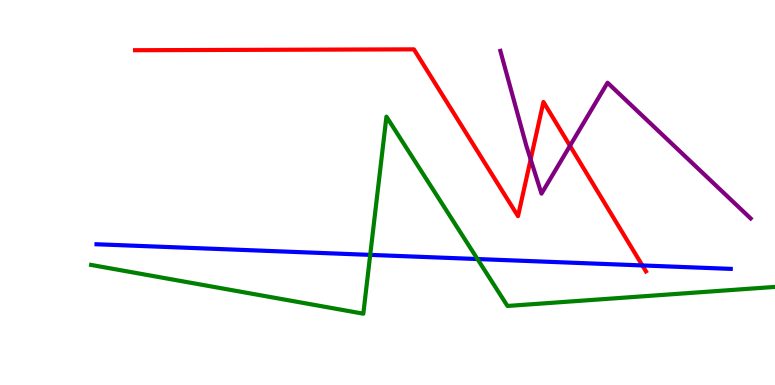[{'lines': ['blue', 'red'], 'intersections': [{'x': 8.29, 'y': 3.11}]}, {'lines': ['green', 'red'], 'intersections': []}, {'lines': ['purple', 'red'], 'intersections': [{'x': 6.85, 'y': 5.86}, {'x': 7.35, 'y': 6.21}]}, {'lines': ['blue', 'green'], 'intersections': [{'x': 4.78, 'y': 3.38}, {'x': 6.16, 'y': 3.27}]}, {'lines': ['blue', 'purple'], 'intersections': []}, {'lines': ['green', 'purple'], 'intersections': []}]